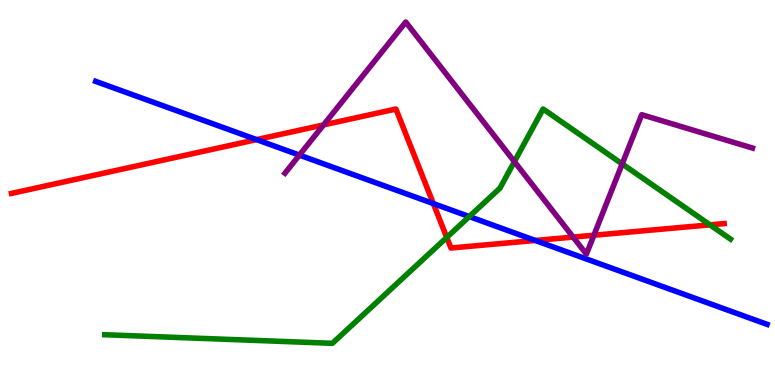[{'lines': ['blue', 'red'], 'intersections': [{'x': 3.31, 'y': 6.37}, {'x': 5.59, 'y': 4.71}, {'x': 6.91, 'y': 3.75}]}, {'lines': ['green', 'red'], 'intersections': [{'x': 5.76, 'y': 3.83}, {'x': 9.16, 'y': 4.16}]}, {'lines': ['purple', 'red'], 'intersections': [{'x': 4.17, 'y': 6.76}, {'x': 7.4, 'y': 3.84}, {'x': 7.66, 'y': 3.89}]}, {'lines': ['blue', 'green'], 'intersections': [{'x': 6.06, 'y': 4.37}]}, {'lines': ['blue', 'purple'], 'intersections': [{'x': 3.86, 'y': 5.97}]}, {'lines': ['green', 'purple'], 'intersections': [{'x': 6.64, 'y': 5.8}, {'x': 8.03, 'y': 5.74}]}]